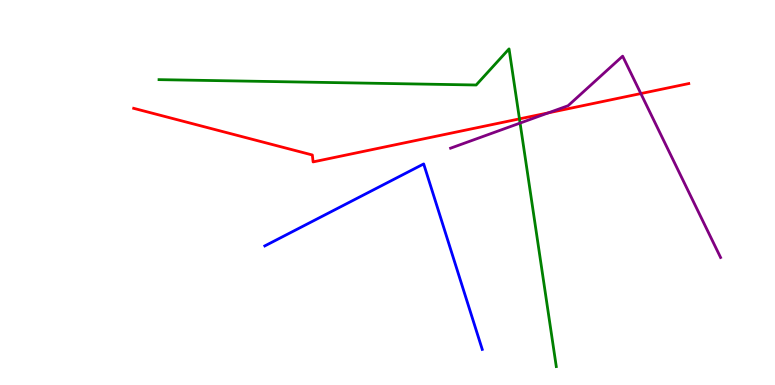[{'lines': ['blue', 'red'], 'intersections': []}, {'lines': ['green', 'red'], 'intersections': [{'x': 6.7, 'y': 6.91}]}, {'lines': ['purple', 'red'], 'intersections': [{'x': 7.08, 'y': 7.07}, {'x': 8.27, 'y': 7.57}]}, {'lines': ['blue', 'green'], 'intersections': []}, {'lines': ['blue', 'purple'], 'intersections': []}, {'lines': ['green', 'purple'], 'intersections': [{'x': 6.71, 'y': 6.8}]}]